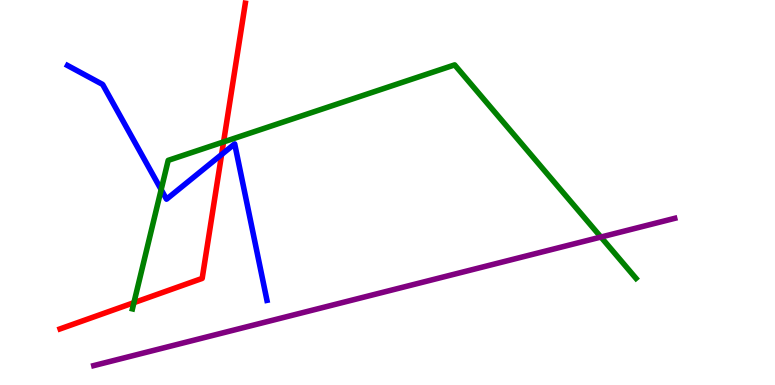[{'lines': ['blue', 'red'], 'intersections': [{'x': 2.86, 'y': 5.99}]}, {'lines': ['green', 'red'], 'intersections': [{'x': 1.73, 'y': 2.14}, {'x': 2.88, 'y': 6.31}]}, {'lines': ['purple', 'red'], 'intersections': []}, {'lines': ['blue', 'green'], 'intersections': [{'x': 2.08, 'y': 5.08}]}, {'lines': ['blue', 'purple'], 'intersections': []}, {'lines': ['green', 'purple'], 'intersections': [{'x': 7.75, 'y': 3.84}]}]